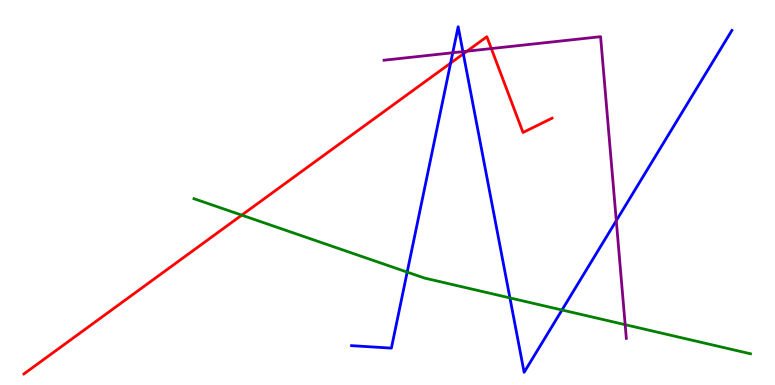[{'lines': ['blue', 'red'], 'intersections': [{'x': 5.81, 'y': 8.36}, {'x': 5.98, 'y': 8.6}]}, {'lines': ['green', 'red'], 'intersections': [{'x': 3.12, 'y': 4.41}]}, {'lines': ['purple', 'red'], 'intersections': [{'x': 6.03, 'y': 8.67}, {'x': 6.34, 'y': 8.74}]}, {'lines': ['blue', 'green'], 'intersections': [{'x': 5.25, 'y': 2.93}, {'x': 6.58, 'y': 2.26}, {'x': 7.25, 'y': 1.95}]}, {'lines': ['blue', 'purple'], 'intersections': [{'x': 5.84, 'y': 8.63}, {'x': 5.97, 'y': 8.66}, {'x': 7.95, 'y': 4.27}]}, {'lines': ['green', 'purple'], 'intersections': [{'x': 8.07, 'y': 1.57}]}]